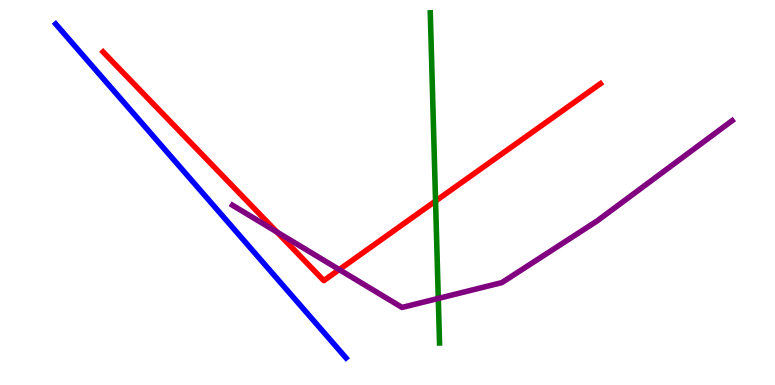[{'lines': ['blue', 'red'], 'intersections': []}, {'lines': ['green', 'red'], 'intersections': [{'x': 5.62, 'y': 4.78}]}, {'lines': ['purple', 'red'], 'intersections': [{'x': 3.57, 'y': 3.97}, {'x': 4.38, 'y': 3.0}]}, {'lines': ['blue', 'green'], 'intersections': []}, {'lines': ['blue', 'purple'], 'intersections': []}, {'lines': ['green', 'purple'], 'intersections': [{'x': 5.66, 'y': 2.25}]}]